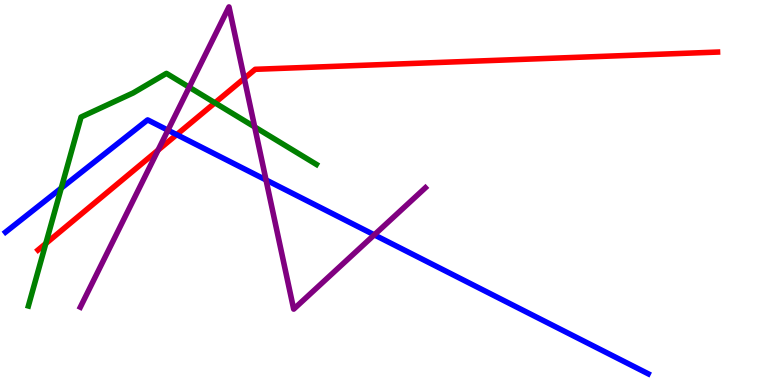[{'lines': ['blue', 'red'], 'intersections': [{'x': 2.28, 'y': 6.5}]}, {'lines': ['green', 'red'], 'intersections': [{'x': 0.591, 'y': 3.67}, {'x': 2.77, 'y': 7.33}]}, {'lines': ['purple', 'red'], 'intersections': [{'x': 2.04, 'y': 6.1}, {'x': 3.15, 'y': 7.96}]}, {'lines': ['blue', 'green'], 'intersections': [{'x': 0.79, 'y': 5.11}]}, {'lines': ['blue', 'purple'], 'intersections': [{'x': 2.17, 'y': 6.62}, {'x': 3.43, 'y': 5.33}, {'x': 4.83, 'y': 3.9}]}, {'lines': ['green', 'purple'], 'intersections': [{'x': 2.44, 'y': 7.73}, {'x': 3.29, 'y': 6.7}]}]